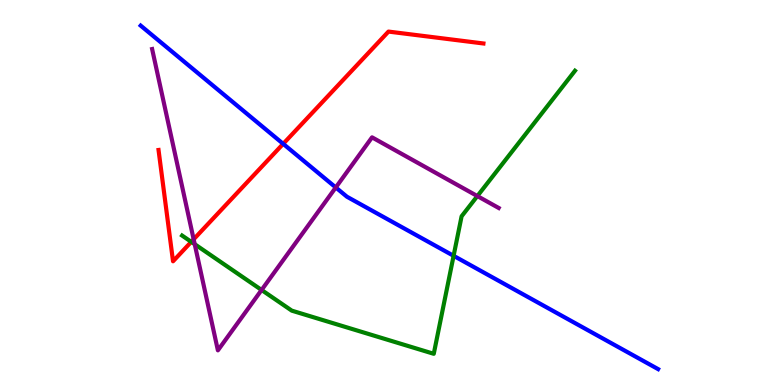[{'lines': ['blue', 'red'], 'intersections': [{'x': 3.65, 'y': 6.26}]}, {'lines': ['green', 'red'], 'intersections': [{'x': 2.47, 'y': 3.72}]}, {'lines': ['purple', 'red'], 'intersections': [{'x': 2.5, 'y': 3.78}]}, {'lines': ['blue', 'green'], 'intersections': [{'x': 5.85, 'y': 3.36}]}, {'lines': ['blue', 'purple'], 'intersections': [{'x': 4.33, 'y': 5.13}]}, {'lines': ['green', 'purple'], 'intersections': [{'x': 2.51, 'y': 3.66}, {'x': 3.38, 'y': 2.47}, {'x': 6.16, 'y': 4.91}]}]